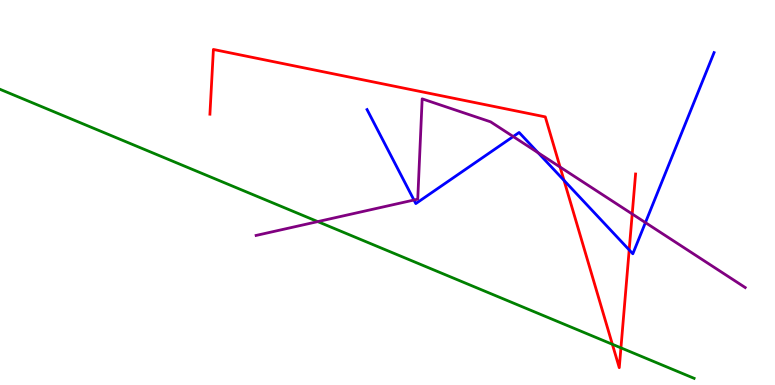[{'lines': ['blue', 'red'], 'intersections': [{'x': 7.28, 'y': 5.31}, {'x': 8.12, 'y': 3.51}]}, {'lines': ['green', 'red'], 'intersections': [{'x': 7.9, 'y': 1.06}, {'x': 8.01, 'y': 0.965}]}, {'lines': ['purple', 'red'], 'intersections': [{'x': 7.23, 'y': 5.66}, {'x': 8.16, 'y': 4.44}]}, {'lines': ['blue', 'green'], 'intersections': []}, {'lines': ['blue', 'purple'], 'intersections': [{'x': 5.34, 'y': 4.8}, {'x': 6.62, 'y': 6.45}, {'x': 6.94, 'y': 6.03}, {'x': 8.33, 'y': 4.22}]}, {'lines': ['green', 'purple'], 'intersections': [{'x': 4.1, 'y': 4.24}]}]